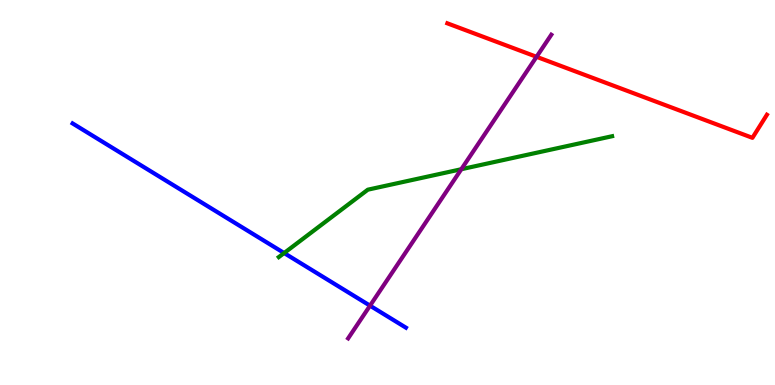[{'lines': ['blue', 'red'], 'intersections': []}, {'lines': ['green', 'red'], 'intersections': []}, {'lines': ['purple', 'red'], 'intersections': [{'x': 6.92, 'y': 8.52}]}, {'lines': ['blue', 'green'], 'intersections': [{'x': 3.67, 'y': 3.43}]}, {'lines': ['blue', 'purple'], 'intersections': [{'x': 4.77, 'y': 2.06}]}, {'lines': ['green', 'purple'], 'intersections': [{'x': 5.95, 'y': 5.6}]}]